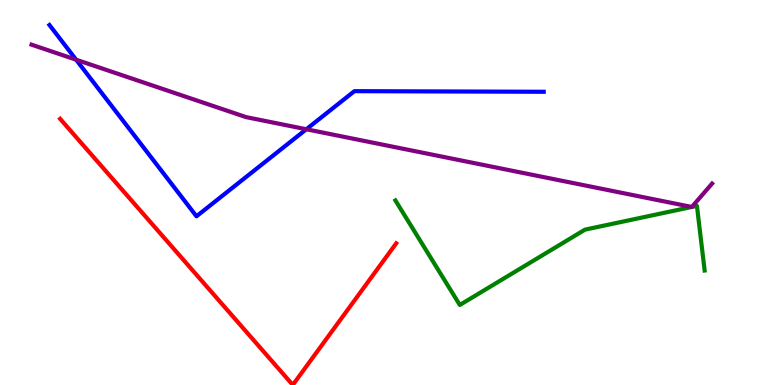[{'lines': ['blue', 'red'], 'intersections': []}, {'lines': ['green', 'red'], 'intersections': []}, {'lines': ['purple', 'red'], 'intersections': []}, {'lines': ['blue', 'green'], 'intersections': []}, {'lines': ['blue', 'purple'], 'intersections': [{'x': 0.982, 'y': 8.45}, {'x': 3.95, 'y': 6.64}]}, {'lines': ['green', 'purple'], 'intersections': [{'x': 8.93, 'y': 4.62}, {'x': 8.93, 'y': 4.62}]}]